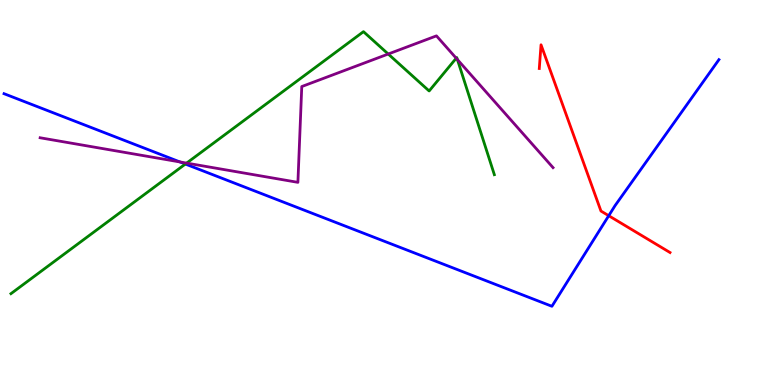[{'lines': ['blue', 'red'], 'intersections': [{'x': 7.85, 'y': 4.4}]}, {'lines': ['green', 'red'], 'intersections': []}, {'lines': ['purple', 'red'], 'intersections': []}, {'lines': ['blue', 'green'], 'intersections': [{'x': 2.39, 'y': 5.74}]}, {'lines': ['blue', 'purple'], 'intersections': [{'x': 2.32, 'y': 5.79}]}, {'lines': ['green', 'purple'], 'intersections': [{'x': 2.41, 'y': 5.76}, {'x': 5.01, 'y': 8.6}, {'x': 5.89, 'y': 8.49}, {'x': 5.9, 'y': 8.45}]}]